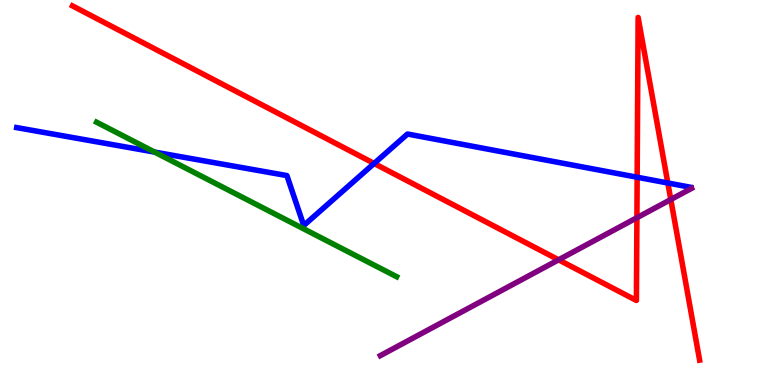[{'lines': ['blue', 'red'], 'intersections': [{'x': 4.83, 'y': 5.75}, {'x': 8.22, 'y': 5.4}, {'x': 8.62, 'y': 5.25}]}, {'lines': ['green', 'red'], 'intersections': []}, {'lines': ['purple', 'red'], 'intersections': [{'x': 7.21, 'y': 3.25}, {'x': 8.22, 'y': 4.34}, {'x': 8.66, 'y': 4.82}]}, {'lines': ['blue', 'green'], 'intersections': [{'x': 2.0, 'y': 6.05}]}, {'lines': ['blue', 'purple'], 'intersections': []}, {'lines': ['green', 'purple'], 'intersections': []}]